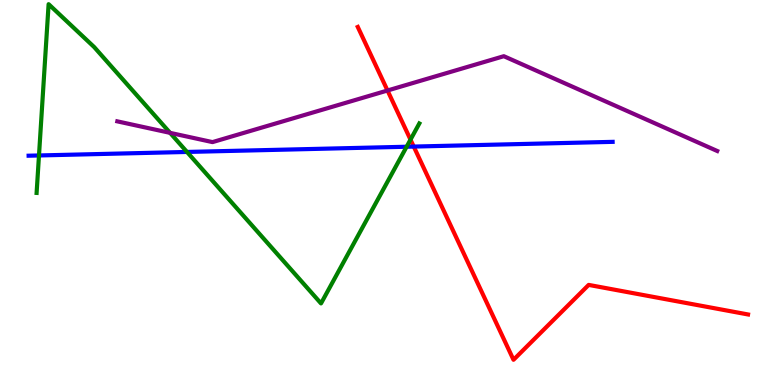[{'lines': ['blue', 'red'], 'intersections': [{'x': 5.34, 'y': 6.19}]}, {'lines': ['green', 'red'], 'intersections': [{'x': 5.3, 'y': 6.37}]}, {'lines': ['purple', 'red'], 'intersections': [{'x': 5.0, 'y': 7.65}]}, {'lines': ['blue', 'green'], 'intersections': [{'x': 0.503, 'y': 5.96}, {'x': 2.41, 'y': 6.05}, {'x': 5.25, 'y': 6.19}]}, {'lines': ['blue', 'purple'], 'intersections': []}, {'lines': ['green', 'purple'], 'intersections': [{'x': 2.19, 'y': 6.55}]}]